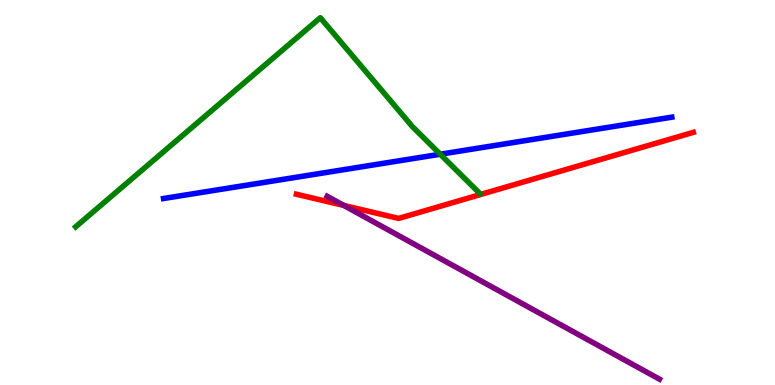[{'lines': ['blue', 'red'], 'intersections': []}, {'lines': ['green', 'red'], 'intersections': []}, {'lines': ['purple', 'red'], 'intersections': [{'x': 4.44, 'y': 4.66}]}, {'lines': ['blue', 'green'], 'intersections': [{'x': 5.68, 'y': 5.99}]}, {'lines': ['blue', 'purple'], 'intersections': []}, {'lines': ['green', 'purple'], 'intersections': []}]